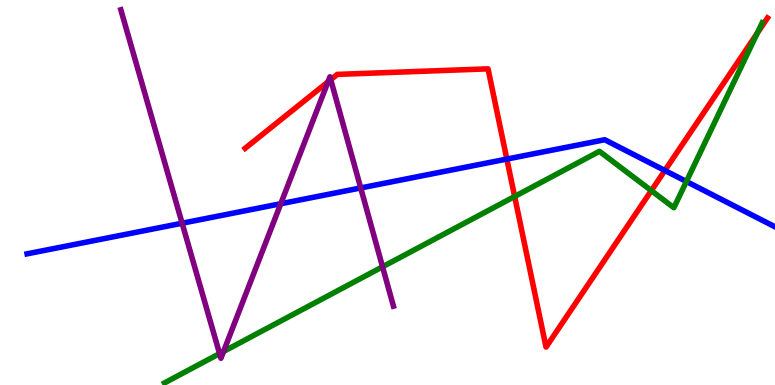[{'lines': ['blue', 'red'], 'intersections': [{'x': 6.54, 'y': 5.87}, {'x': 8.58, 'y': 5.57}]}, {'lines': ['green', 'red'], 'intersections': [{'x': 6.64, 'y': 4.9}, {'x': 8.4, 'y': 5.05}, {'x': 9.77, 'y': 9.14}]}, {'lines': ['purple', 'red'], 'intersections': [{'x': 4.23, 'y': 7.87}, {'x': 4.27, 'y': 7.93}]}, {'lines': ['blue', 'green'], 'intersections': [{'x': 8.86, 'y': 5.29}]}, {'lines': ['blue', 'purple'], 'intersections': [{'x': 2.35, 'y': 4.2}, {'x': 3.62, 'y': 4.71}, {'x': 4.65, 'y': 5.12}]}, {'lines': ['green', 'purple'], 'intersections': [{'x': 2.83, 'y': 0.816}, {'x': 2.88, 'y': 0.871}, {'x': 4.94, 'y': 3.07}]}]